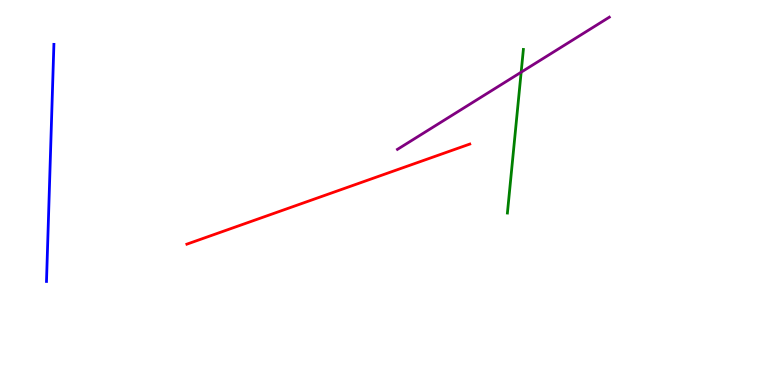[{'lines': ['blue', 'red'], 'intersections': []}, {'lines': ['green', 'red'], 'intersections': []}, {'lines': ['purple', 'red'], 'intersections': []}, {'lines': ['blue', 'green'], 'intersections': []}, {'lines': ['blue', 'purple'], 'intersections': []}, {'lines': ['green', 'purple'], 'intersections': [{'x': 6.72, 'y': 8.12}]}]